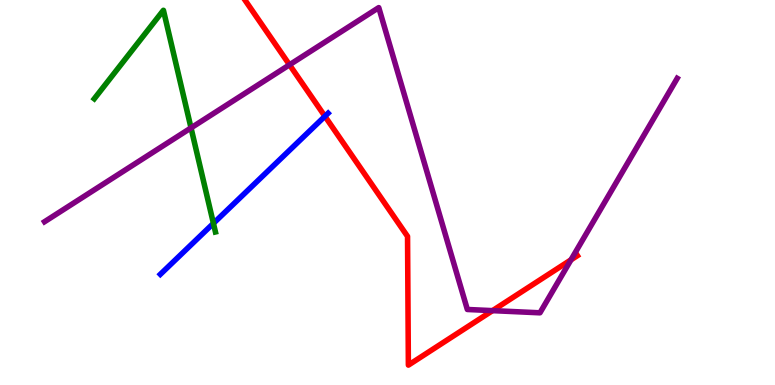[{'lines': ['blue', 'red'], 'intersections': [{'x': 4.19, 'y': 6.98}]}, {'lines': ['green', 'red'], 'intersections': []}, {'lines': ['purple', 'red'], 'intersections': [{'x': 3.74, 'y': 8.32}, {'x': 6.36, 'y': 1.93}, {'x': 7.37, 'y': 3.25}]}, {'lines': ['blue', 'green'], 'intersections': [{'x': 2.75, 'y': 4.2}]}, {'lines': ['blue', 'purple'], 'intersections': []}, {'lines': ['green', 'purple'], 'intersections': [{'x': 2.46, 'y': 6.68}]}]